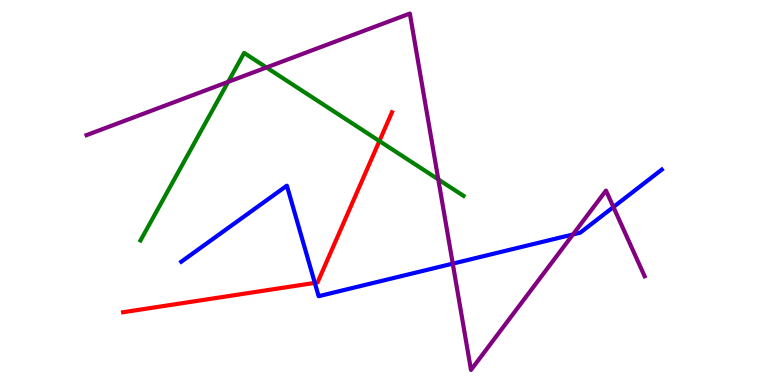[{'lines': ['blue', 'red'], 'intersections': [{'x': 4.06, 'y': 2.65}]}, {'lines': ['green', 'red'], 'intersections': [{'x': 4.9, 'y': 6.34}]}, {'lines': ['purple', 'red'], 'intersections': []}, {'lines': ['blue', 'green'], 'intersections': []}, {'lines': ['blue', 'purple'], 'intersections': [{'x': 5.84, 'y': 3.15}, {'x': 7.39, 'y': 3.91}, {'x': 7.91, 'y': 4.62}]}, {'lines': ['green', 'purple'], 'intersections': [{'x': 2.94, 'y': 7.87}, {'x': 3.44, 'y': 8.25}, {'x': 5.66, 'y': 5.34}]}]